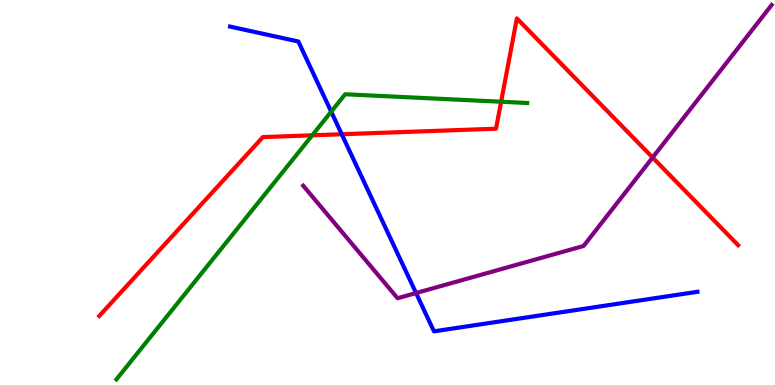[{'lines': ['blue', 'red'], 'intersections': [{'x': 4.41, 'y': 6.51}]}, {'lines': ['green', 'red'], 'intersections': [{'x': 4.03, 'y': 6.49}, {'x': 6.47, 'y': 7.36}]}, {'lines': ['purple', 'red'], 'intersections': [{'x': 8.42, 'y': 5.91}]}, {'lines': ['blue', 'green'], 'intersections': [{'x': 4.27, 'y': 7.1}]}, {'lines': ['blue', 'purple'], 'intersections': [{'x': 5.37, 'y': 2.39}]}, {'lines': ['green', 'purple'], 'intersections': []}]